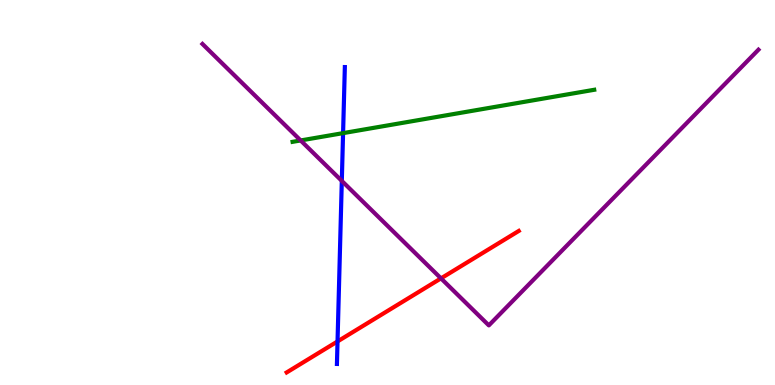[{'lines': ['blue', 'red'], 'intersections': [{'x': 4.36, 'y': 1.13}]}, {'lines': ['green', 'red'], 'intersections': []}, {'lines': ['purple', 'red'], 'intersections': [{'x': 5.69, 'y': 2.77}]}, {'lines': ['blue', 'green'], 'intersections': [{'x': 4.43, 'y': 6.54}]}, {'lines': ['blue', 'purple'], 'intersections': [{'x': 4.41, 'y': 5.3}]}, {'lines': ['green', 'purple'], 'intersections': [{'x': 3.88, 'y': 6.35}]}]